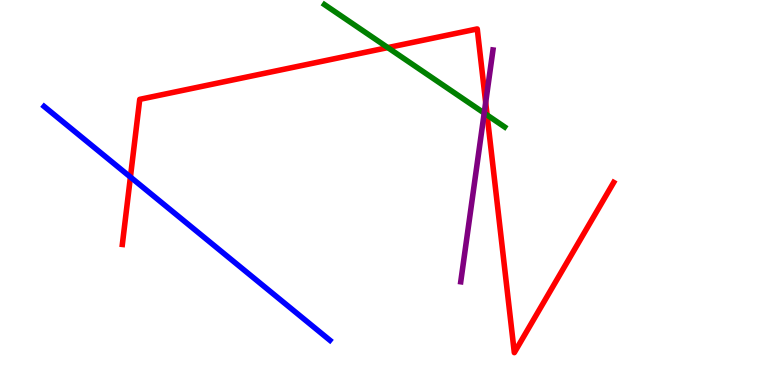[{'lines': ['blue', 'red'], 'intersections': [{'x': 1.68, 'y': 5.4}]}, {'lines': ['green', 'red'], 'intersections': [{'x': 5.0, 'y': 8.76}, {'x': 6.29, 'y': 7.01}]}, {'lines': ['purple', 'red'], 'intersections': [{'x': 6.27, 'y': 7.34}]}, {'lines': ['blue', 'green'], 'intersections': []}, {'lines': ['blue', 'purple'], 'intersections': []}, {'lines': ['green', 'purple'], 'intersections': [{'x': 6.25, 'y': 7.06}]}]